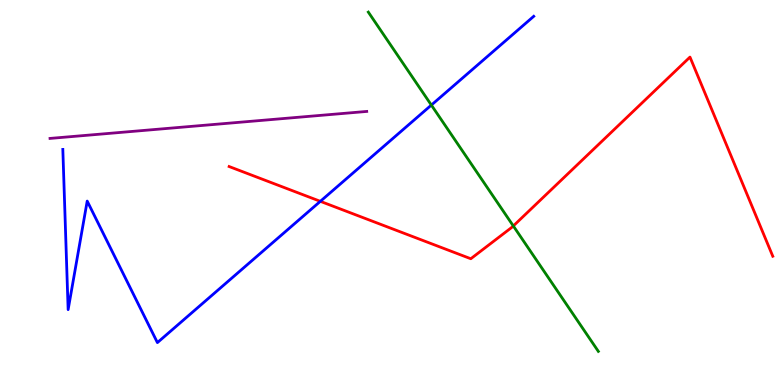[{'lines': ['blue', 'red'], 'intersections': [{'x': 4.13, 'y': 4.77}]}, {'lines': ['green', 'red'], 'intersections': [{'x': 6.62, 'y': 4.13}]}, {'lines': ['purple', 'red'], 'intersections': []}, {'lines': ['blue', 'green'], 'intersections': [{'x': 5.57, 'y': 7.27}]}, {'lines': ['blue', 'purple'], 'intersections': []}, {'lines': ['green', 'purple'], 'intersections': []}]